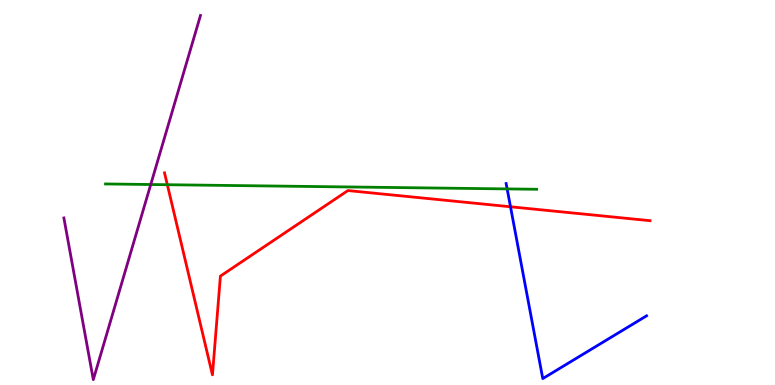[{'lines': ['blue', 'red'], 'intersections': [{'x': 6.59, 'y': 4.63}]}, {'lines': ['green', 'red'], 'intersections': [{'x': 2.16, 'y': 5.2}]}, {'lines': ['purple', 'red'], 'intersections': []}, {'lines': ['blue', 'green'], 'intersections': [{'x': 6.54, 'y': 5.09}]}, {'lines': ['blue', 'purple'], 'intersections': []}, {'lines': ['green', 'purple'], 'intersections': [{'x': 1.94, 'y': 5.21}]}]